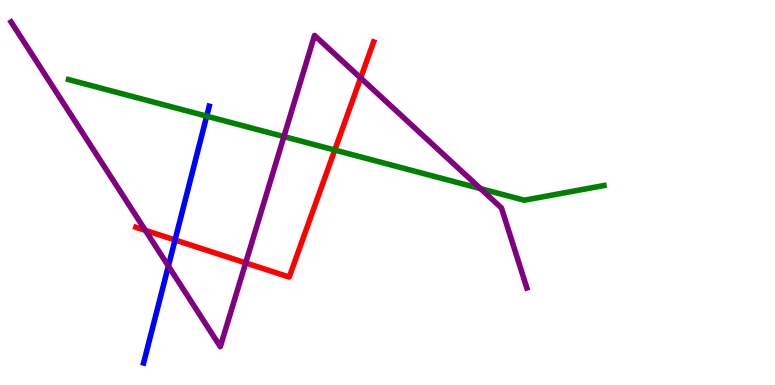[{'lines': ['blue', 'red'], 'intersections': [{'x': 2.26, 'y': 3.77}]}, {'lines': ['green', 'red'], 'intersections': [{'x': 4.32, 'y': 6.1}]}, {'lines': ['purple', 'red'], 'intersections': [{'x': 1.88, 'y': 4.02}, {'x': 3.17, 'y': 3.17}, {'x': 4.65, 'y': 7.97}]}, {'lines': ['blue', 'green'], 'intersections': [{'x': 2.67, 'y': 6.98}]}, {'lines': ['blue', 'purple'], 'intersections': [{'x': 2.17, 'y': 3.09}]}, {'lines': ['green', 'purple'], 'intersections': [{'x': 3.66, 'y': 6.45}, {'x': 6.2, 'y': 5.1}]}]